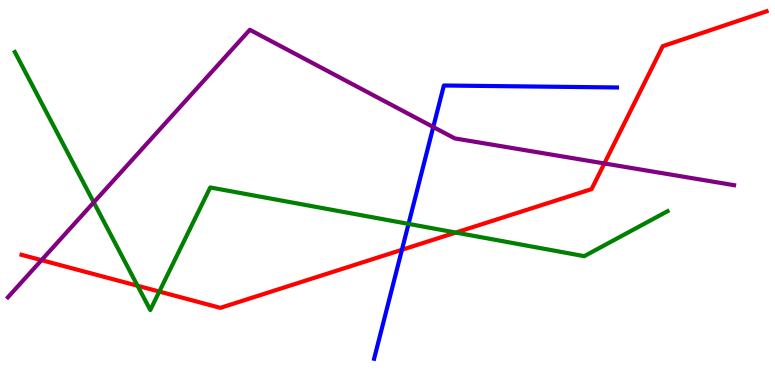[{'lines': ['blue', 'red'], 'intersections': [{'x': 5.19, 'y': 3.51}]}, {'lines': ['green', 'red'], 'intersections': [{'x': 1.77, 'y': 2.58}, {'x': 2.06, 'y': 2.43}, {'x': 5.88, 'y': 3.96}]}, {'lines': ['purple', 'red'], 'intersections': [{'x': 0.536, 'y': 3.24}, {'x': 7.8, 'y': 5.75}]}, {'lines': ['blue', 'green'], 'intersections': [{'x': 5.27, 'y': 4.18}]}, {'lines': ['blue', 'purple'], 'intersections': [{'x': 5.59, 'y': 6.7}]}, {'lines': ['green', 'purple'], 'intersections': [{'x': 1.21, 'y': 4.74}]}]